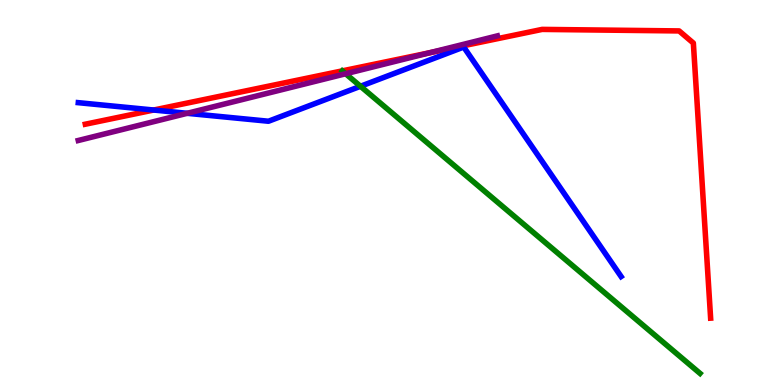[{'lines': ['blue', 'red'], 'intersections': [{'x': 1.98, 'y': 7.14}]}, {'lines': ['green', 'red'], 'intersections': []}, {'lines': ['purple', 'red'], 'intersections': [{'x': 5.55, 'y': 8.63}]}, {'lines': ['blue', 'green'], 'intersections': [{'x': 4.65, 'y': 7.76}]}, {'lines': ['blue', 'purple'], 'intersections': [{'x': 2.42, 'y': 7.06}]}, {'lines': ['green', 'purple'], 'intersections': [{'x': 4.46, 'y': 8.08}]}]